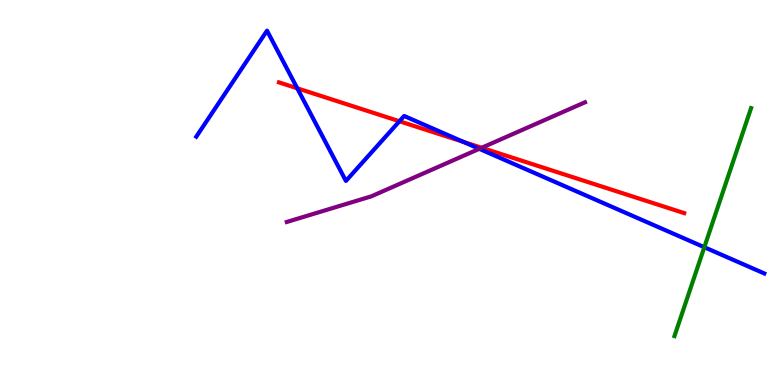[{'lines': ['blue', 'red'], 'intersections': [{'x': 3.84, 'y': 7.71}, {'x': 5.15, 'y': 6.85}, {'x': 5.98, 'y': 6.31}]}, {'lines': ['green', 'red'], 'intersections': []}, {'lines': ['purple', 'red'], 'intersections': [{'x': 6.21, 'y': 6.16}]}, {'lines': ['blue', 'green'], 'intersections': [{'x': 9.09, 'y': 3.58}]}, {'lines': ['blue', 'purple'], 'intersections': [{'x': 6.18, 'y': 6.13}]}, {'lines': ['green', 'purple'], 'intersections': []}]